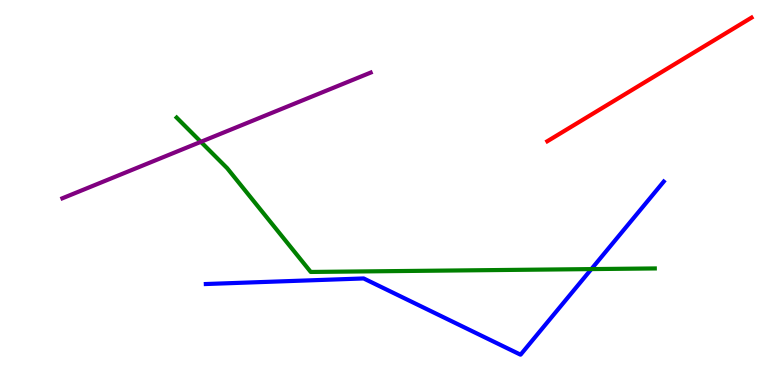[{'lines': ['blue', 'red'], 'intersections': []}, {'lines': ['green', 'red'], 'intersections': []}, {'lines': ['purple', 'red'], 'intersections': []}, {'lines': ['blue', 'green'], 'intersections': [{'x': 7.63, 'y': 3.01}]}, {'lines': ['blue', 'purple'], 'intersections': []}, {'lines': ['green', 'purple'], 'intersections': [{'x': 2.59, 'y': 6.32}]}]